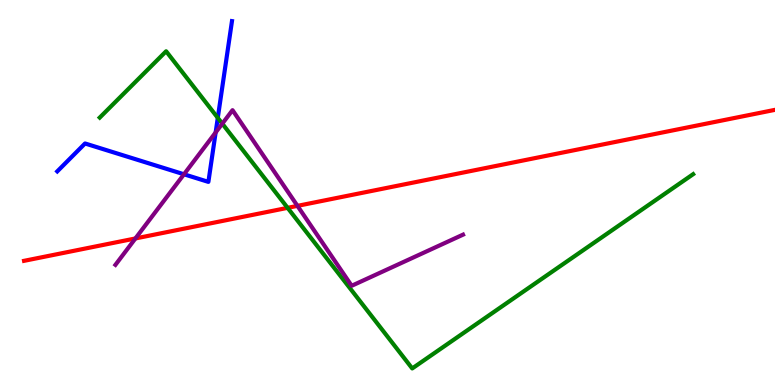[{'lines': ['blue', 'red'], 'intersections': []}, {'lines': ['green', 'red'], 'intersections': [{'x': 3.71, 'y': 4.6}]}, {'lines': ['purple', 'red'], 'intersections': [{'x': 1.75, 'y': 3.81}, {'x': 3.84, 'y': 4.65}]}, {'lines': ['blue', 'green'], 'intersections': [{'x': 2.81, 'y': 6.94}]}, {'lines': ['blue', 'purple'], 'intersections': [{'x': 2.37, 'y': 5.47}, {'x': 2.78, 'y': 6.56}]}, {'lines': ['green', 'purple'], 'intersections': [{'x': 2.87, 'y': 6.79}]}]